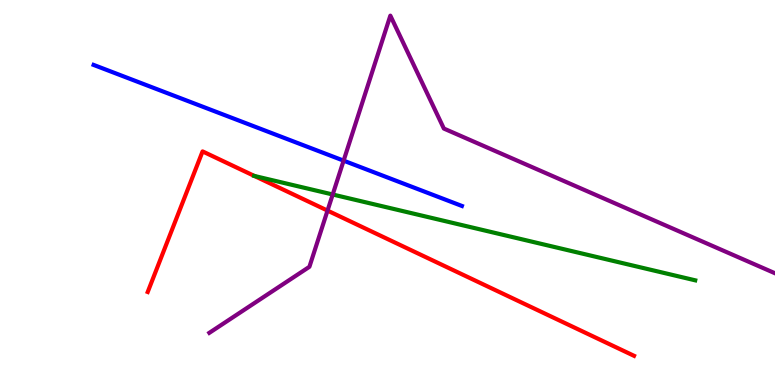[{'lines': ['blue', 'red'], 'intersections': []}, {'lines': ['green', 'red'], 'intersections': [{'x': 3.28, 'y': 5.43}]}, {'lines': ['purple', 'red'], 'intersections': [{'x': 4.23, 'y': 4.53}]}, {'lines': ['blue', 'green'], 'intersections': []}, {'lines': ['blue', 'purple'], 'intersections': [{'x': 4.43, 'y': 5.83}]}, {'lines': ['green', 'purple'], 'intersections': [{'x': 4.29, 'y': 4.95}]}]